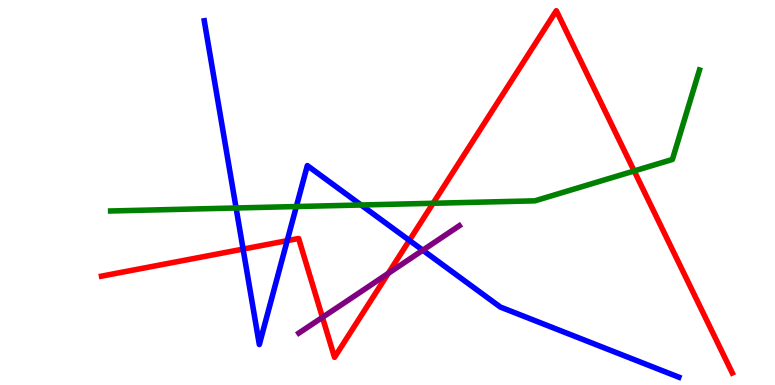[{'lines': ['blue', 'red'], 'intersections': [{'x': 3.14, 'y': 3.53}, {'x': 3.71, 'y': 3.75}, {'x': 5.28, 'y': 3.76}]}, {'lines': ['green', 'red'], 'intersections': [{'x': 5.59, 'y': 4.72}, {'x': 8.18, 'y': 5.56}]}, {'lines': ['purple', 'red'], 'intersections': [{'x': 4.16, 'y': 1.76}, {'x': 5.01, 'y': 2.9}]}, {'lines': ['blue', 'green'], 'intersections': [{'x': 3.05, 'y': 4.6}, {'x': 3.82, 'y': 4.64}, {'x': 4.66, 'y': 4.68}]}, {'lines': ['blue', 'purple'], 'intersections': [{'x': 5.46, 'y': 3.5}]}, {'lines': ['green', 'purple'], 'intersections': []}]